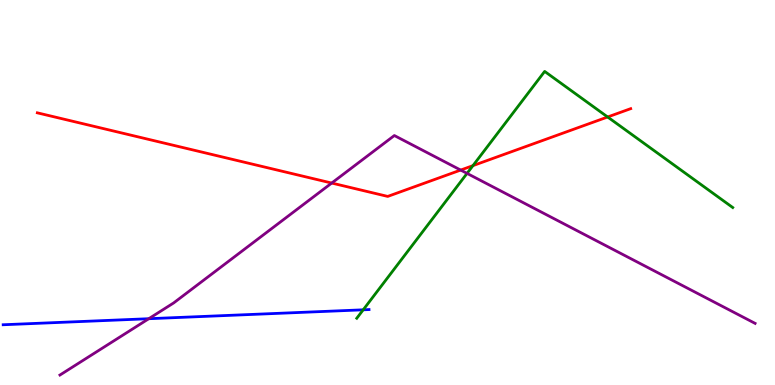[{'lines': ['blue', 'red'], 'intersections': []}, {'lines': ['green', 'red'], 'intersections': [{'x': 6.1, 'y': 5.7}, {'x': 7.84, 'y': 6.96}]}, {'lines': ['purple', 'red'], 'intersections': [{'x': 4.28, 'y': 5.25}, {'x': 5.94, 'y': 5.58}]}, {'lines': ['blue', 'green'], 'intersections': [{'x': 4.69, 'y': 1.95}]}, {'lines': ['blue', 'purple'], 'intersections': [{'x': 1.92, 'y': 1.72}]}, {'lines': ['green', 'purple'], 'intersections': [{'x': 6.03, 'y': 5.5}]}]